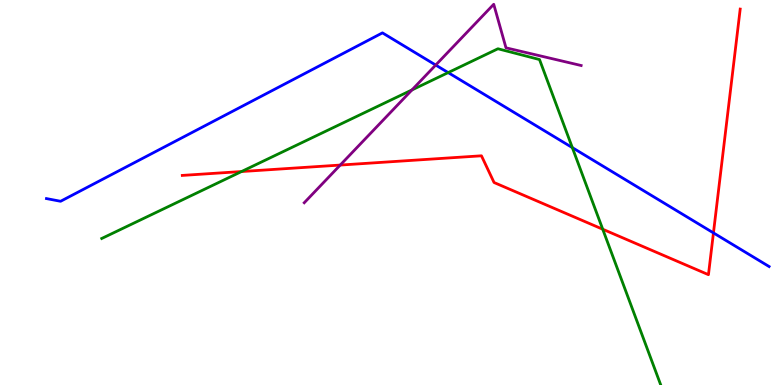[{'lines': ['blue', 'red'], 'intersections': [{'x': 9.21, 'y': 3.95}]}, {'lines': ['green', 'red'], 'intersections': [{'x': 3.12, 'y': 5.54}, {'x': 7.78, 'y': 4.05}]}, {'lines': ['purple', 'red'], 'intersections': [{'x': 4.39, 'y': 5.71}]}, {'lines': ['blue', 'green'], 'intersections': [{'x': 5.78, 'y': 8.11}, {'x': 7.38, 'y': 6.17}]}, {'lines': ['blue', 'purple'], 'intersections': [{'x': 5.62, 'y': 8.31}]}, {'lines': ['green', 'purple'], 'intersections': [{'x': 5.32, 'y': 7.66}]}]